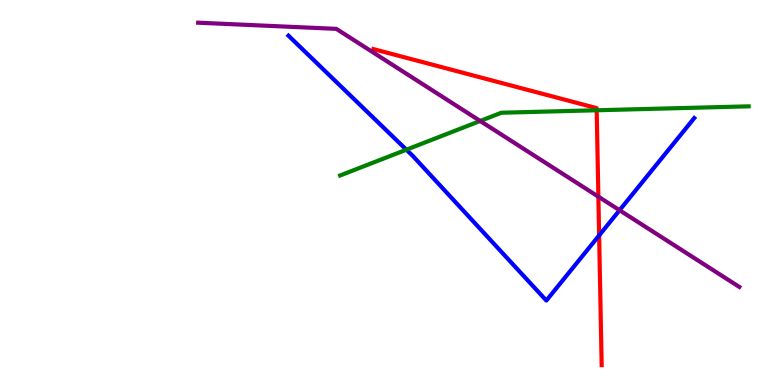[{'lines': ['blue', 'red'], 'intersections': [{'x': 7.73, 'y': 3.89}]}, {'lines': ['green', 'red'], 'intersections': [{'x': 7.7, 'y': 7.14}]}, {'lines': ['purple', 'red'], 'intersections': [{'x': 7.72, 'y': 4.89}]}, {'lines': ['blue', 'green'], 'intersections': [{'x': 5.24, 'y': 6.11}]}, {'lines': ['blue', 'purple'], 'intersections': [{'x': 7.99, 'y': 4.54}]}, {'lines': ['green', 'purple'], 'intersections': [{'x': 6.2, 'y': 6.86}]}]